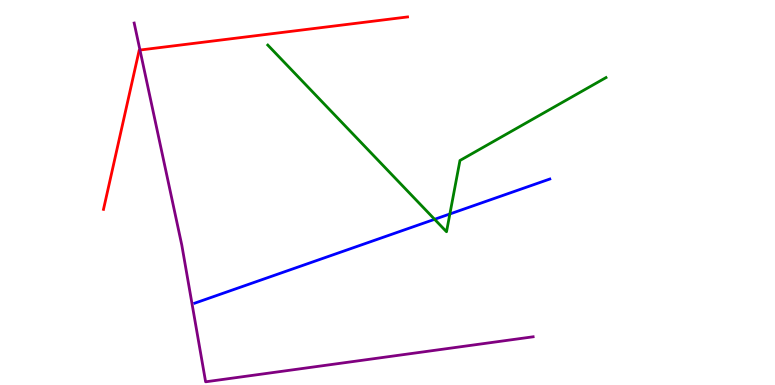[{'lines': ['blue', 'red'], 'intersections': []}, {'lines': ['green', 'red'], 'intersections': []}, {'lines': ['purple', 'red'], 'intersections': [{'x': 1.81, 'y': 8.7}]}, {'lines': ['blue', 'green'], 'intersections': [{'x': 5.61, 'y': 4.3}, {'x': 5.8, 'y': 4.44}]}, {'lines': ['blue', 'purple'], 'intersections': []}, {'lines': ['green', 'purple'], 'intersections': []}]